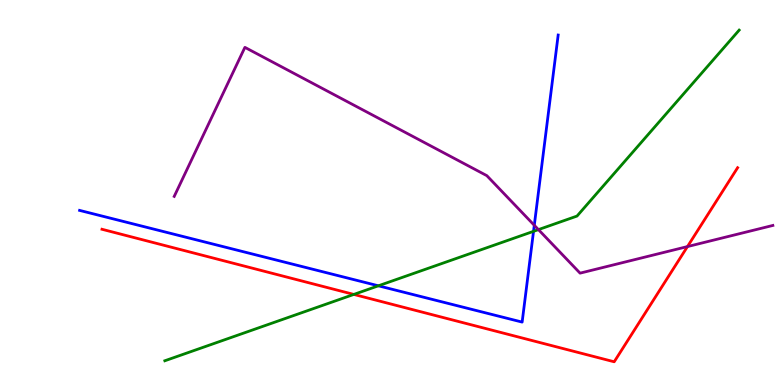[{'lines': ['blue', 'red'], 'intersections': []}, {'lines': ['green', 'red'], 'intersections': [{'x': 4.57, 'y': 2.35}]}, {'lines': ['purple', 'red'], 'intersections': [{'x': 8.87, 'y': 3.6}]}, {'lines': ['blue', 'green'], 'intersections': [{'x': 4.88, 'y': 2.58}, {'x': 6.88, 'y': 3.99}]}, {'lines': ['blue', 'purple'], 'intersections': [{'x': 6.89, 'y': 4.15}]}, {'lines': ['green', 'purple'], 'intersections': [{'x': 6.95, 'y': 4.04}]}]